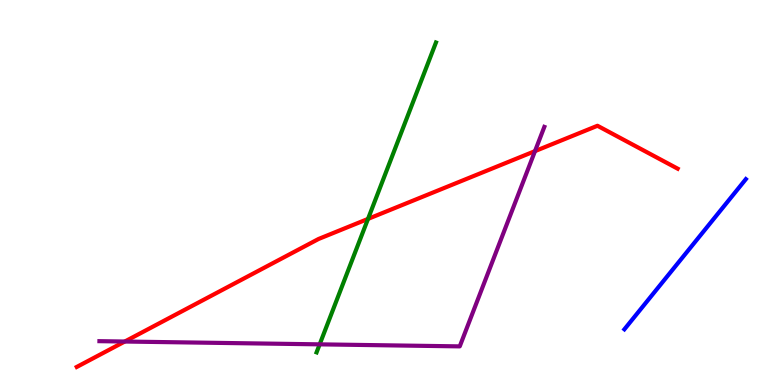[{'lines': ['blue', 'red'], 'intersections': []}, {'lines': ['green', 'red'], 'intersections': [{'x': 4.75, 'y': 4.31}]}, {'lines': ['purple', 'red'], 'intersections': [{'x': 1.61, 'y': 1.13}, {'x': 6.9, 'y': 6.07}]}, {'lines': ['blue', 'green'], 'intersections': []}, {'lines': ['blue', 'purple'], 'intersections': []}, {'lines': ['green', 'purple'], 'intersections': [{'x': 4.12, 'y': 1.06}]}]